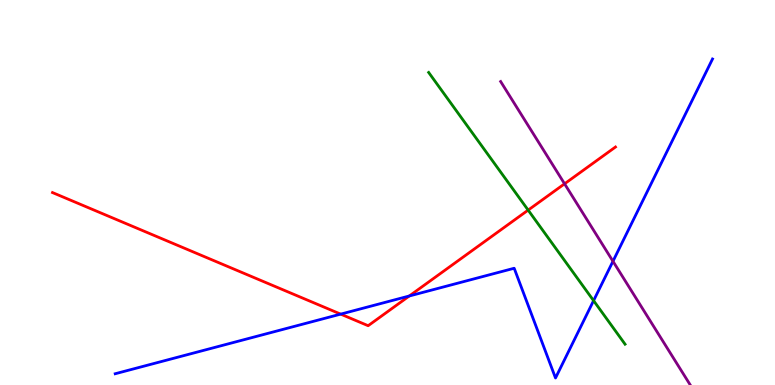[{'lines': ['blue', 'red'], 'intersections': [{'x': 4.4, 'y': 1.84}, {'x': 5.28, 'y': 2.31}]}, {'lines': ['green', 'red'], 'intersections': [{'x': 6.81, 'y': 4.54}]}, {'lines': ['purple', 'red'], 'intersections': [{'x': 7.28, 'y': 5.23}]}, {'lines': ['blue', 'green'], 'intersections': [{'x': 7.66, 'y': 2.19}]}, {'lines': ['blue', 'purple'], 'intersections': [{'x': 7.91, 'y': 3.21}]}, {'lines': ['green', 'purple'], 'intersections': []}]